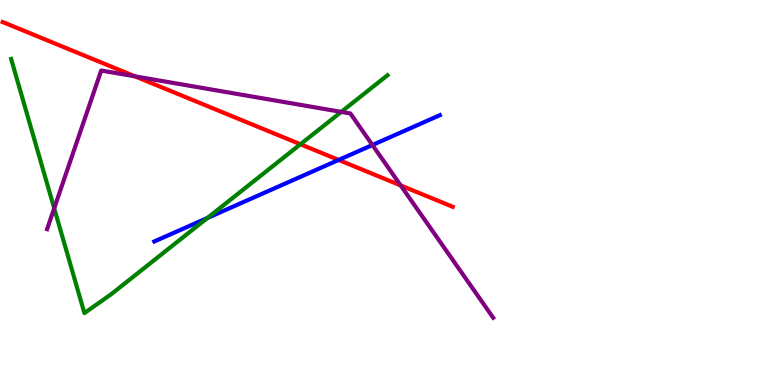[{'lines': ['blue', 'red'], 'intersections': [{'x': 4.37, 'y': 5.85}]}, {'lines': ['green', 'red'], 'intersections': [{'x': 3.88, 'y': 6.25}]}, {'lines': ['purple', 'red'], 'intersections': [{'x': 1.74, 'y': 8.02}, {'x': 5.17, 'y': 5.18}]}, {'lines': ['blue', 'green'], 'intersections': [{'x': 2.68, 'y': 4.34}]}, {'lines': ['blue', 'purple'], 'intersections': [{'x': 4.81, 'y': 6.23}]}, {'lines': ['green', 'purple'], 'intersections': [{'x': 0.699, 'y': 4.59}, {'x': 4.4, 'y': 7.09}]}]